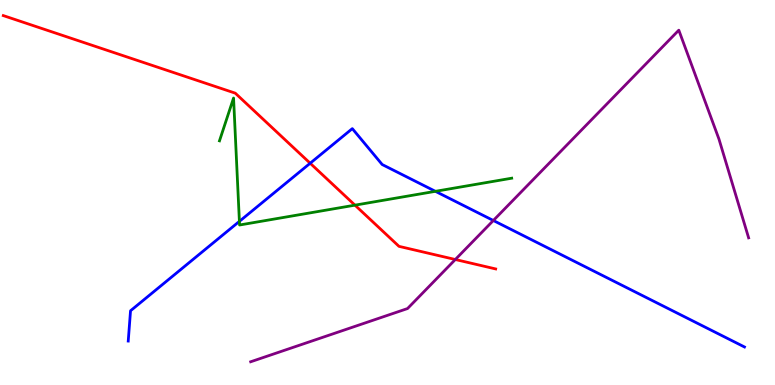[{'lines': ['blue', 'red'], 'intersections': [{'x': 4.0, 'y': 5.76}]}, {'lines': ['green', 'red'], 'intersections': [{'x': 4.58, 'y': 4.67}]}, {'lines': ['purple', 'red'], 'intersections': [{'x': 5.88, 'y': 3.26}]}, {'lines': ['blue', 'green'], 'intersections': [{'x': 3.09, 'y': 4.25}, {'x': 5.62, 'y': 5.03}]}, {'lines': ['blue', 'purple'], 'intersections': [{'x': 6.37, 'y': 4.27}]}, {'lines': ['green', 'purple'], 'intersections': []}]